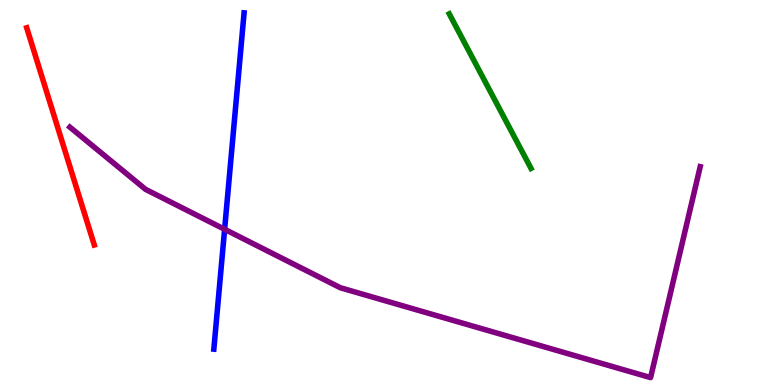[{'lines': ['blue', 'red'], 'intersections': []}, {'lines': ['green', 'red'], 'intersections': []}, {'lines': ['purple', 'red'], 'intersections': []}, {'lines': ['blue', 'green'], 'intersections': []}, {'lines': ['blue', 'purple'], 'intersections': [{'x': 2.9, 'y': 4.04}]}, {'lines': ['green', 'purple'], 'intersections': []}]